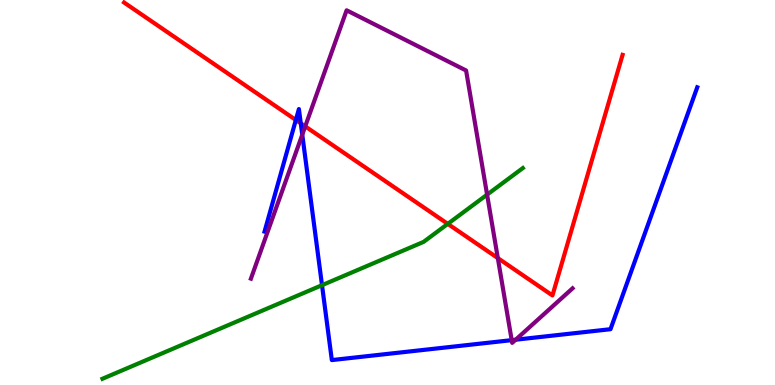[{'lines': ['blue', 'red'], 'intersections': [{'x': 3.82, 'y': 6.88}, {'x': 3.88, 'y': 6.8}]}, {'lines': ['green', 'red'], 'intersections': [{'x': 5.78, 'y': 4.18}]}, {'lines': ['purple', 'red'], 'intersections': [{'x': 3.94, 'y': 6.72}, {'x': 6.42, 'y': 3.3}]}, {'lines': ['blue', 'green'], 'intersections': [{'x': 4.15, 'y': 2.59}]}, {'lines': ['blue', 'purple'], 'intersections': [{'x': 3.9, 'y': 6.5}, {'x': 6.6, 'y': 1.17}, {'x': 6.65, 'y': 1.18}]}, {'lines': ['green', 'purple'], 'intersections': [{'x': 6.29, 'y': 4.94}]}]